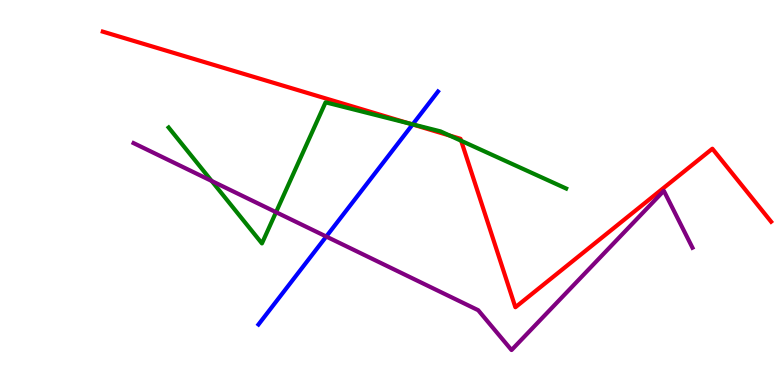[{'lines': ['blue', 'red'], 'intersections': [{'x': 5.32, 'y': 6.77}]}, {'lines': ['green', 'red'], 'intersections': [{'x': 5.29, 'y': 6.79}, {'x': 5.8, 'y': 6.48}, {'x': 5.95, 'y': 6.34}]}, {'lines': ['purple', 'red'], 'intersections': []}, {'lines': ['blue', 'green'], 'intersections': [{'x': 5.33, 'y': 6.77}]}, {'lines': ['blue', 'purple'], 'intersections': [{'x': 4.21, 'y': 3.86}]}, {'lines': ['green', 'purple'], 'intersections': [{'x': 2.73, 'y': 5.3}, {'x': 3.56, 'y': 4.49}]}]